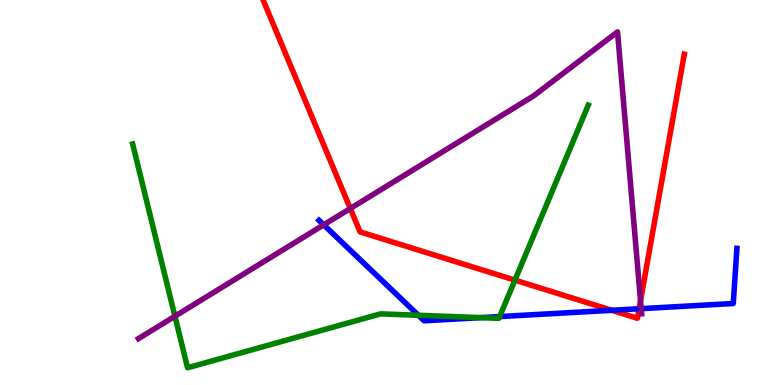[{'lines': ['blue', 'red'], 'intersections': [{'x': 7.89, 'y': 1.94}, {'x': 8.25, 'y': 1.98}]}, {'lines': ['green', 'red'], 'intersections': [{'x': 6.64, 'y': 2.72}]}, {'lines': ['purple', 'red'], 'intersections': [{'x': 4.52, 'y': 4.58}, {'x': 8.27, 'y': 2.19}]}, {'lines': ['blue', 'green'], 'intersections': [{'x': 5.4, 'y': 1.81}, {'x': 6.2, 'y': 1.75}, {'x': 6.45, 'y': 1.78}]}, {'lines': ['blue', 'purple'], 'intersections': [{'x': 4.18, 'y': 4.16}, {'x': 8.27, 'y': 1.98}]}, {'lines': ['green', 'purple'], 'intersections': [{'x': 2.26, 'y': 1.79}]}]